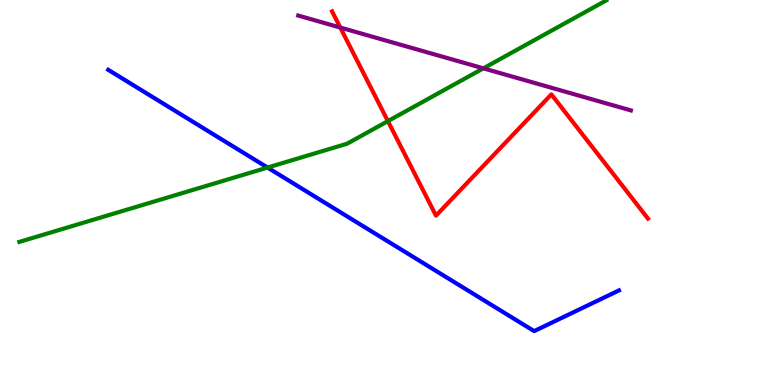[{'lines': ['blue', 'red'], 'intersections': []}, {'lines': ['green', 'red'], 'intersections': [{'x': 5.01, 'y': 6.85}]}, {'lines': ['purple', 'red'], 'intersections': [{'x': 4.39, 'y': 9.28}]}, {'lines': ['blue', 'green'], 'intersections': [{'x': 3.45, 'y': 5.65}]}, {'lines': ['blue', 'purple'], 'intersections': []}, {'lines': ['green', 'purple'], 'intersections': [{'x': 6.24, 'y': 8.22}]}]